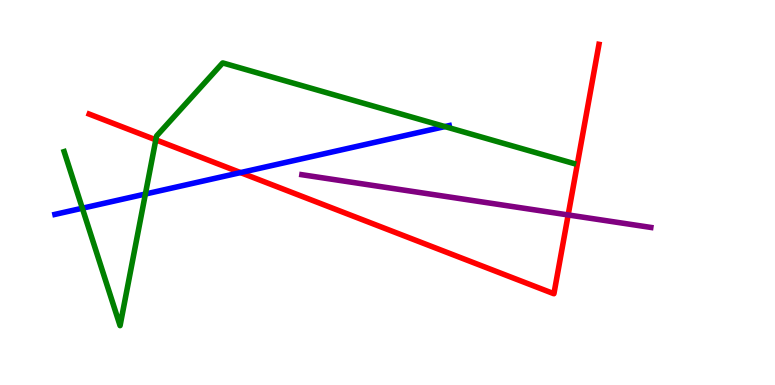[{'lines': ['blue', 'red'], 'intersections': [{'x': 3.1, 'y': 5.52}]}, {'lines': ['green', 'red'], 'intersections': [{'x': 2.01, 'y': 6.37}]}, {'lines': ['purple', 'red'], 'intersections': [{'x': 7.33, 'y': 4.42}]}, {'lines': ['blue', 'green'], 'intersections': [{'x': 1.06, 'y': 4.59}, {'x': 1.88, 'y': 4.96}, {'x': 5.74, 'y': 6.71}]}, {'lines': ['blue', 'purple'], 'intersections': []}, {'lines': ['green', 'purple'], 'intersections': []}]